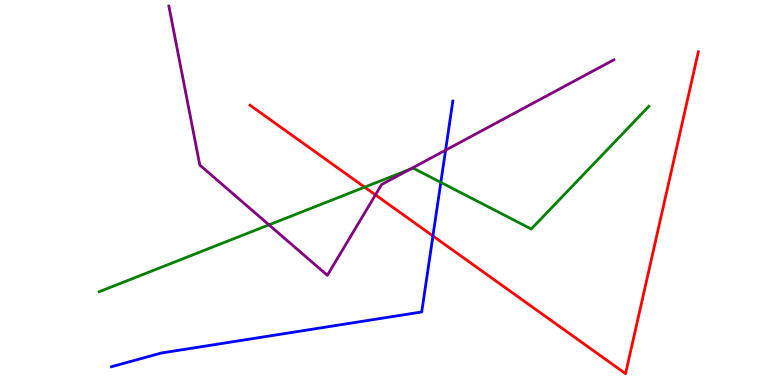[{'lines': ['blue', 'red'], 'intersections': [{'x': 5.59, 'y': 3.87}]}, {'lines': ['green', 'red'], 'intersections': [{'x': 4.71, 'y': 5.14}]}, {'lines': ['purple', 'red'], 'intersections': [{'x': 4.84, 'y': 4.94}]}, {'lines': ['blue', 'green'], 'intersections': [{'x': 5.69, 'y': 5.26}]}, {'lines': ['blue', 'purple'], 'intersections': [{'x': 5.75, 'y': 6.1}]}, {'lines': ['green', 'purple'], 'intersections': [{'x': 3.47, 'y': 4.16}, {'x': 5.29, 'y': 5.6}]}]